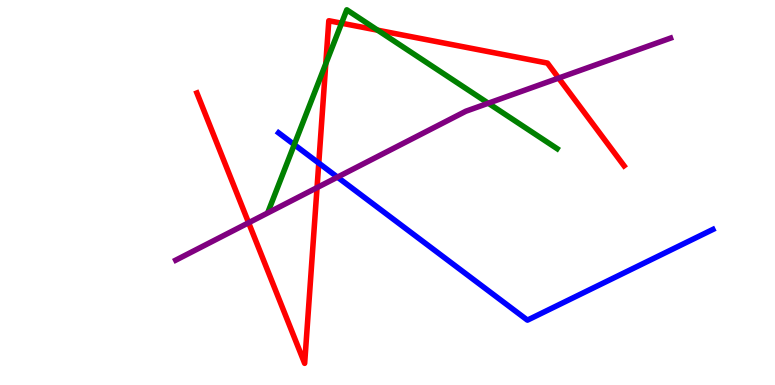[{'lines': ['blue', 'red'], 'intersections': [{'x': 4.11, 'y': 5.76}]}, {'lines': ['green', 'red'], 'intersections': [{'x': 4.2, 'y': 8.34}, {'x': 4.41, 'y': 9.4}, {'x': 4.87, 'y': 9.22}]}, {'lines': ['purple', 'red'], 'intersections': [{'x': 3.21, 'y': 4.21}, {'x': 4.09, 'y': 5.13}, {'x': 7.21, 'y': 7.97}]}, {'lines': ['blue', 'green'], 'intersections': [{'x': 3.8, 'y': 6.24}]}, {'lines': ['blue', 'purple'], 'intersections': [{'x': 4.35, 'y': 5.4}]}, {'lines': ['green', 'purple'], 'intersections': [{'x': 6.3, 'y': 7.32}]}]